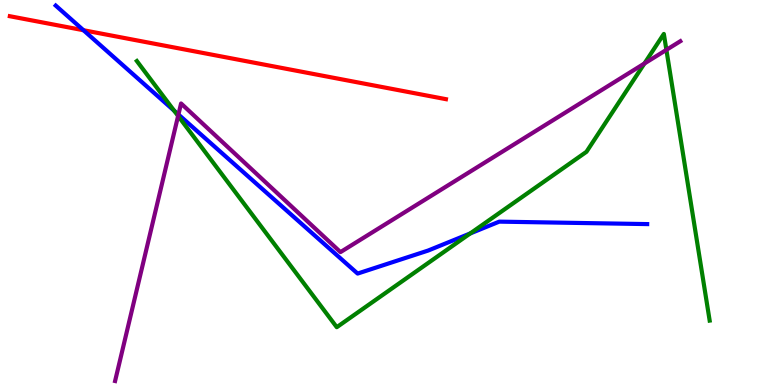[{'lines': ['blue', 'red'], 'intersections': [{'x': 1.08, 'y': 9.21}]}, {'lines': ['green', 'red'], 'intersections': []}, {'lines': ['purple', 'red'], 'intersections': []}, {'lines': ['blue', 'green'], 'intersections': [{'x': 2.25, 'y': 7.12}, {'x': 6.07, 'y': 3.94}]}, {'lines': ['blue', 'purple'], 'intersections': [{'x': 2.3, 'y': 7.03}]}, {'lines': ['green', 'purple'], 'intersections': [{'x': 2.3, 'y': 6.99}, {'x': 8.32, 'y': 8.35}, {'x': 8.6, 'y': 8.7}]}]